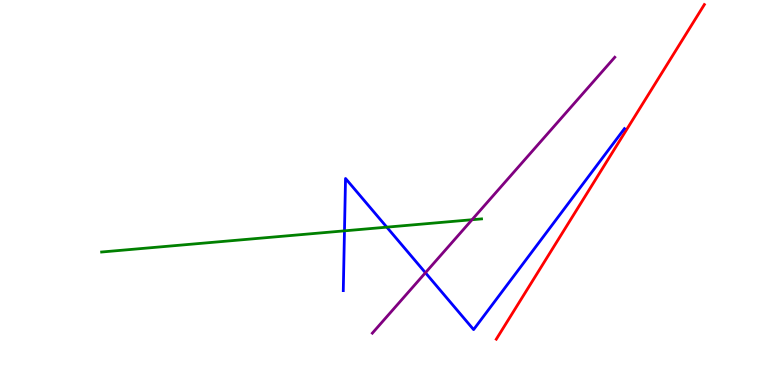[{'lines': ['blue', 'red'], 'intersections': []}, {'lines': ['green', 'red'], 'intersections': []}, {'lines': ['purple', 'red'], 'intersections': []}, {'lines': ['blue', 'green'], 'intersections': [{'x': 4.44, 'y': 4.0}, {'x': 4.99, 'y': 4.1}]}, {'lines': ['blue', 'purple'], 'intersections': [{'x': 5.49, 'y': 2.92}]}, {'lines': ['green', 'purple'], 'intersections': [{'x': 6.09, 'y': 4.29}]}]